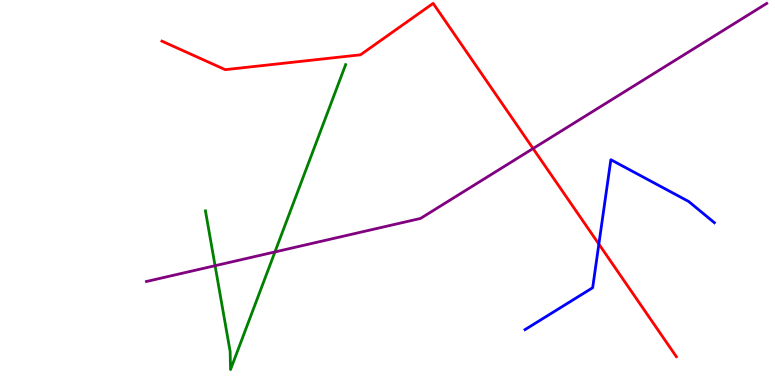[{'lines': ['blue', 'red'], 'intersections': [{'x': 7.73, 'y': 3.66}]}, {'lines': ['green', 'red'], 'intersections': []}, {'lines': ['purple', 'red'], 'intersections': [{'x': 6.88, 'y': 6.14}]}, {'lines': ['blue', 'green'], 'intersections': []}, {'lines': ['blue', 'purple'], 'intersections': []}, {'lines': ['green', 'purple'], 'intersections': [{'x': 2.78, 'y': 3.1}, {'x': 3.55, 'y': 3.46}]}]